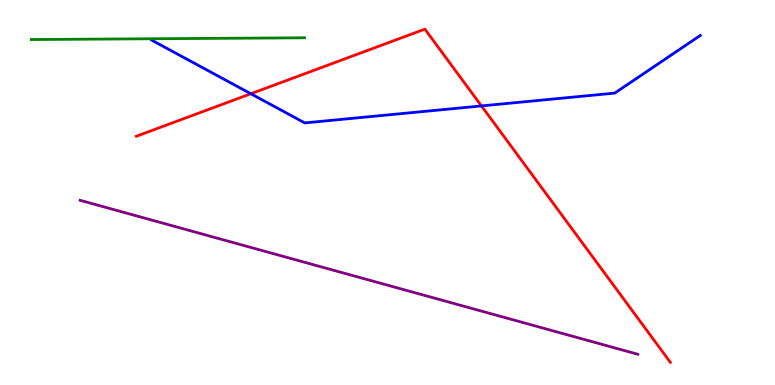[{'lines': ['blue', 'red'], 'intersections': [{'x': 3.24, 'y': 7.56}, {'x': 6.21, 'y': 7.25}]}, {'lines': ['green', 'red'], 'intersections': []}, {'lines': ['purple', 'red'], 'intersections': []}, {'lines': ['blue', 'green'], 'intersections': []}, {'lines': ['blue', 'purple'], 'intersections': []}, {'lines': ['green', 'purple'], 'intersections': []}]